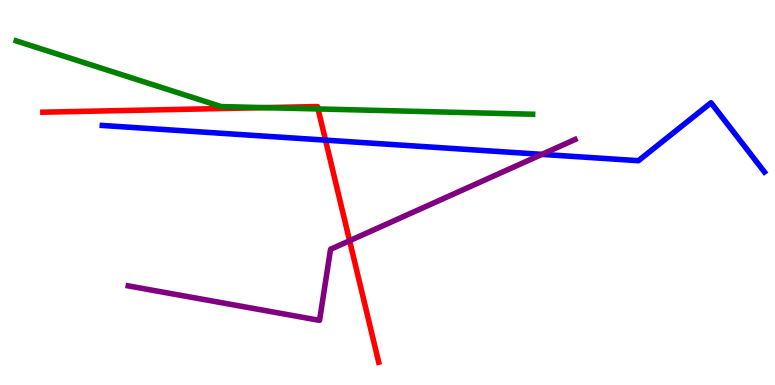[{'lines': ['blue', 'red'], 'intersections': [{'x': 4.2, 'y': 6.36}]}, {'lines': ['green', 'red'], 'intersections': [{'x': 3.42, 'y': 7.2}, {'x': 4.1, 'y': 7.17}]}, {'lines': ['purple', 'red'], 'intersections': [{'x': 4.51, 'y': 3.75}]}, {'lines': ['blue', 'green'], 'intersections': []}, {'lines': ['blue', 'purple'], 'intersections': [{'x': 6.99, 'y': 5.99}]}, {'lines': ['green', 'purple'], 'intersections': []}]